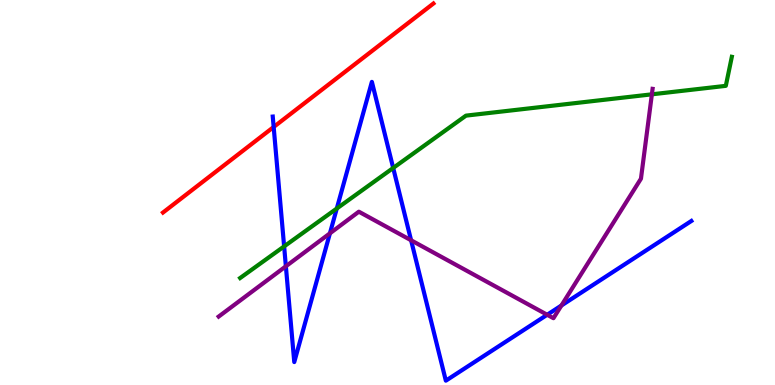[{'lines': ['blue', 'red'], 'intersections': [{'x': 3.53, 'y': 6.7}]}, {'lines': ['green', 'red'], 'intersections': []}, {'lines': ['purple', 'red'], 'intersections': []}, {'lines': ['blue', 'green'], 'intersections': [{'x': 3.67, 'y': 3.6}, {'x': 4.35, 'y': 4.58}, {'x': 5.07, 'y': 5.64}]}, {'lines': ['blue', 'purple'], 'intersections': [{'x': 3.69, 'y': 3.08}, {'x': 4.26, 'y': 3.94}, {'x': 5.3, 'y': 3.76}, {'x': 7.06, 'y': 1.82}, {'x': 7.24, 'y': 2.06}]}, {'lines': ['green', 'purple'], 'intersections': [{'x': 8.41, 'y': 7.55}]}]